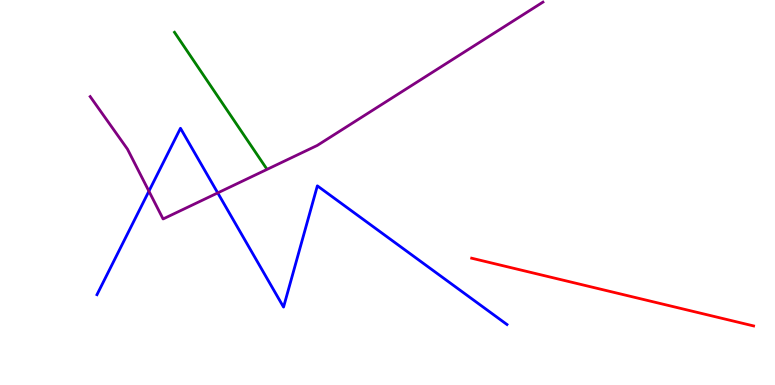[{'lines': ['blue', 'red'], 'intersections': []}, {'lines': ['green', 'red'], 'intersections': []}, {'lines': ['purple', 'red'], 'intersections': []}, {'lines': ['blue', 'green'], 'intersections': []}, {'lines': ['blue', 'purple'], 'intersections': [{'x': 1.92, 'y': 5.03}, {'x': 2.81, 'y': 4.99}]}, {'lines': ['green', 'purple'], 'intersections': []}]